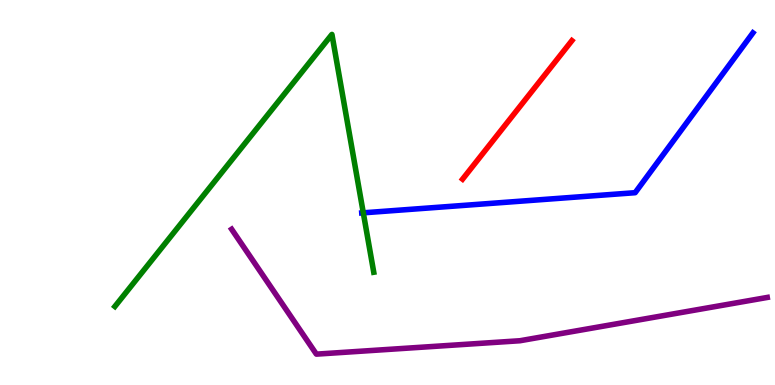[{'lines': ['blue', 'red'], 'intersections': []}, {'lines': ['green', 'red'], 'intersections': []}, {'lines': ['purple', 'red'], 'intersections': []}, {'lines': ['blue', 'green'], 'intersections': [{'x': 4.69, 'y': 4.47}]}, {'lines': ['blue', 'purple'], 'intersections': []}, {'lines': ['green', 'purple'], 'intersections': []}]